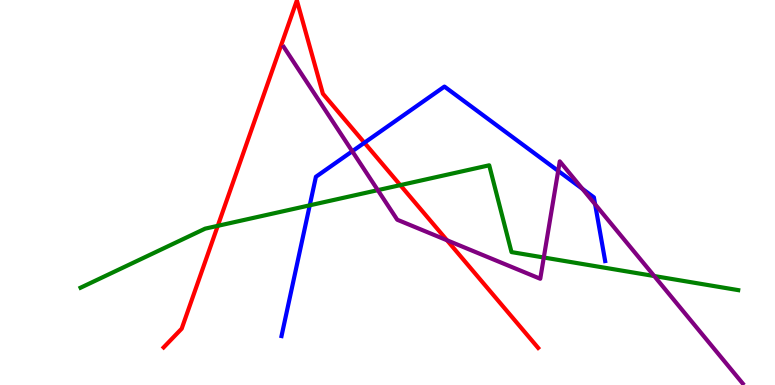[{'lines': ['blue', 'red'], 'intersections': [{'x': 4.7, 'y': 6.29}]}, {'lines': ['green', 'red'], 'intersections': [{'x': 2.81, 'y': 4.13}, {'x': 5.17, 'y': 5.19}]}, {'lines': ['purple', 'red'], 'intersections': [{'x': 5.77, 'y': 3.76}]}, {'lines': ['blue', 'green'], 'intersections': [{'x': 4.0, 'y': 4.67}]}, {'lines': ['blue', 'purple'], 'intersections': [{'x': 4.55, 'y': 6.07}, {'x': 7.2, 'y': 5.56}, {'x': 7.51, 'y': 5.09}, {'x': 7.68, 'y': 4.69}]}, {'lines': ['green', 'purple'], 'intersections': [{'x': 4.87, 'y': 5.06}, {'x': 7.02, 'y': 3.31}, {'x': 8.44, 'y': 2.83}]}]